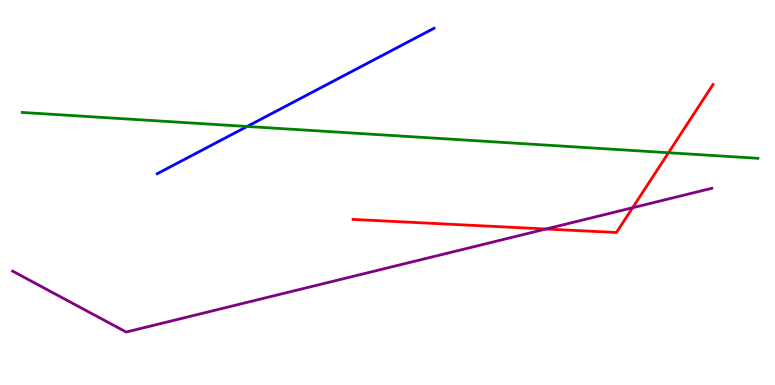[{'lines': ['blue', 'red'], 'intersections': []}, {'lines': ['green', 'red'], 'intersections': [{'x': 8.63, 'y': 6.03}]}, {'lines': ['purple', 'red'], 'intersections': [{'x': 7.04, 'y': 4.05}, {'x': 8.16, 'y': 4.6}]}, {'lines': ['blue', 'green'], 'intersections': [{'x': 3.19, 'y': 6.72}]}, {'lines': ['blue', 'purple'], 'intersections': []}, {'lines': ['green', 'purple'], 'intersections': []}]